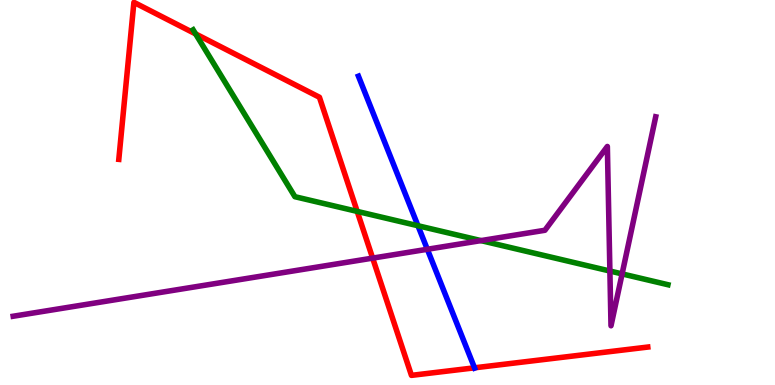[{'lines': ['blue', 'red'], 'intersections': [{'x': 6.12, 'y': 0.446}]}, {'lines': ['green', 'red'], 'intersections': [{'x': 2.52, 'y': 9.12}, {'x': 4.61, 'y': 4.51}]}, {'lines': ['purple', 'red'], 'intersections': [{'x': 4.81, 'y': 3.3}]}, {'lines': ['blue', 'green'], 'intersections': [{'x': 5.39, 'y': 4.14}]}, {'lines': ['blue', 'purple'], 'intersections': [{'x': 5.51, 'y': 3.53}]}, {'lines': ['green', 'purple'], 'intersections': [{'x': 6.21, 'y': 3.75}, {'x': 7.87, 'y': 2.96}, {'x': 8.03, 'y': 2.89}]}]